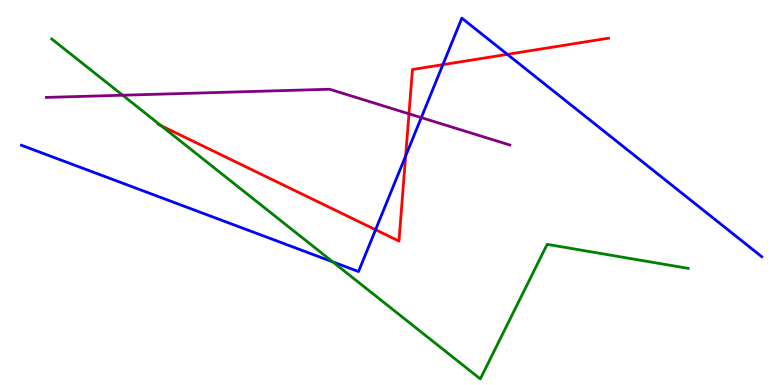[{'lines': ['blue', 'red'], 'intersections': [{'x': 4.85, 'y': 4.03}, {'x': 5.23, 'y': 5.95}, {'x': 5.71, 'y': 8.32}, {'x': 6.55, 'y': 8.59}]}, {'lines': ['green', 'red'], 'intersections': [{'x': 2.08, 'y': 6.74}]}, {'lines': ['purple', 'red'], 'intersections': [{'x': 5.28, 'y': 7.04}]}, {'lines': ['blue', 'green'], 'intersections': [{'x': 4.29, 'y': 3.2}]}, {'lines': ['blue', 'purple'], 'intersections': [{'x': 5.44, 'y': 6.95}]}, {'lines': ['green', 'purple'], 'intersections': [{'x': 1.58, 'y': 7.53}]}]